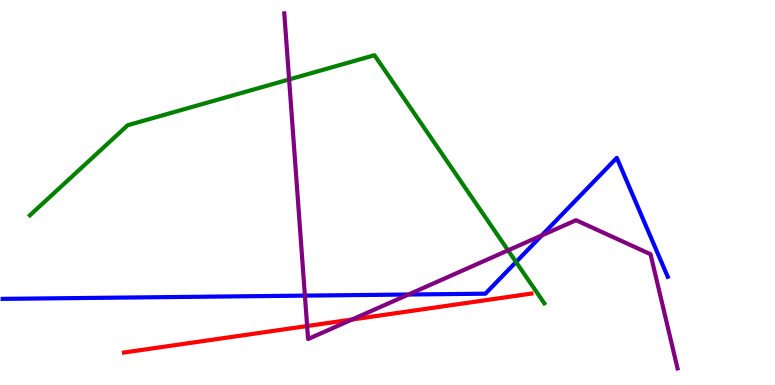[{'lines': ['blue', 'red'], 'intersections': []}, {'lines': ['green', 'red'], 'intersections': []}, {'lines': ['purple', 'red'], 'intersections': [{'x': 3.96, 'y': 1.53}, {'x': 4.54, 'y': 1.7}]}, {'lines': ['blue', 'green'], 'intersections': [{'x': 6.66, 'y': 3.19}]}, {'lines': ['blue', 'purple'], 'intersections': [{'x': 3.93, 'y': 2.32}, {'x': 5.27, 'y': 2.35}, {'x': 6.99, 'y': 3.89}]}, {'lines': ['green', 'purple'], 'intersections': [{'x': 3.73, 'y': 7.94}, {'x': 6.56, 'y': 3.5}]}]